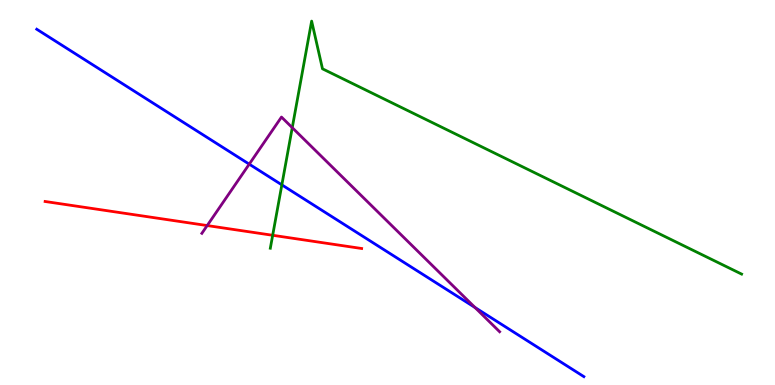[{'lines': ['blue', 'red'], 'intersections': []}, {'lines': ['green', 'red'], 'intersections': [{'x': 3.52, 'y': 3.89}]}, {'lines': ['purple', 'red'], 'intersections': [{'x': 2.67, 'y': 4.14}]}, {'lines': ['blue', 'green'], 'intersections': [{'x': 3.64, 'y': 5.2}]}, {'lines': ['blue', 'purple'], 'intersections': [{'x': 3.22, 'y': 5.74}, {'x': 6.13, 'y': 2.01}]}, {'lines': ['green', 'purple'], 'intersections': [{'x': 3.77, 'y': 6.68}]}]